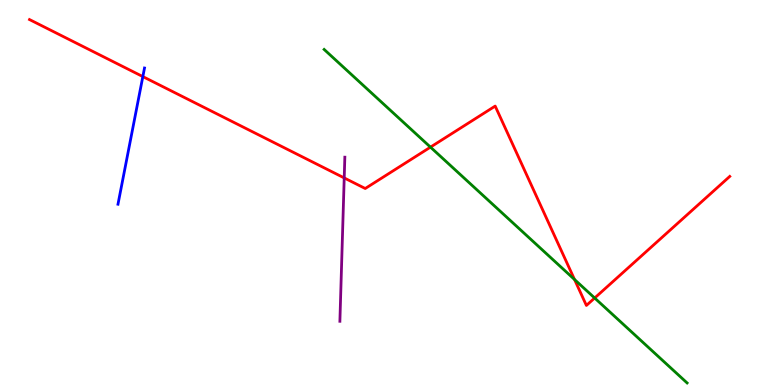[{'lines': ['blue', 'red'], 'intersections': [{'x': 1.84, 'y': 8.01}]}, {'lines': ['green', 'red'], 'intersections': [{'x': 5.55, 'y': 6.18}, {'x': 7.41, 'y': 2.74}, {'x': 7.67, 'y': 2.26}]}, {'lines': ['purple', 'red'], 'intersections': [{'x': 4.44, 'y': 5.38}]}, {'lines': ['blue', 'green'], 'intersections': []}, {'lines': ['blue', 'purple'], 'intersections': []}, {'lines': ['green', 'purple'], 'intersections': []}]